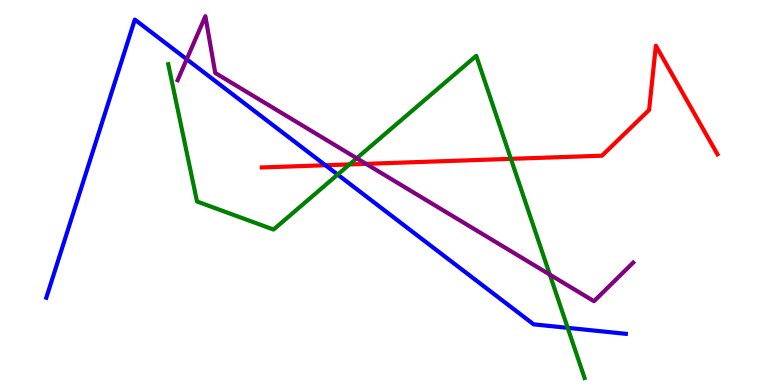[{'lines': ['blue', 'red'], 'intersections': [{'x': 4.2, 'y': 5.71}]}, {'lines': ['green', 'red'], 'intersections': [{'x': 4.51, 'y': 5.73}, {'x': 6.59, 'y': 5.87}]}, {'lines': ['purple', 'red'], 'intersections': [{'x': 4.72, 'y': 5.74}]}, {'lines': ['blue', 'green'], 'intersections': [{'x': 4.36, 'y': 5.47}, {'x': 7.33, 'y': 1.48}]}, {'lines': ['blue', 'purple'], 'intersections': [{'x': 2.41, 'y': 8.46}]}, {'lines': ['green', 'purple'], 'intersections': [{'x': 4.6, 'y': 5.89}, {'x': 7.09, 'y': 2.87}]}]